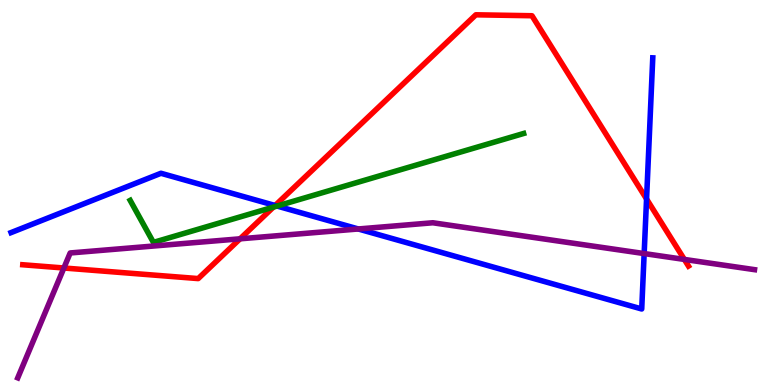[{'lines': ['blue', 'red'], 'intersections': [{'x': 3.55, 'y': 4.66}, {'x': 8.34, 'y': 4.83}]}, {'lines': ['green', 'red'], 'intersections': [{'x': 3.53, 'y': 4.62}]}, {'lines': ['purple', 'red'], 'intersections': [{'x': 0.824, 'y': 3.04}, {'x': 3.1, 'y': 3.8}, {'x': 8.83, 'y': 3.26}]}, {'lines': ['blue', 'green'], 'intersections': [{'x': 3.57, 'y': 4.65}]}, {'lines': ['blue', 'purple'], 'intersections': [{'x': 4.62, 'y': 4.05}, {'x': 8.31, 'y': 3.41}]}, {'lines': ['green', 'purple'], 'intersections': []}]